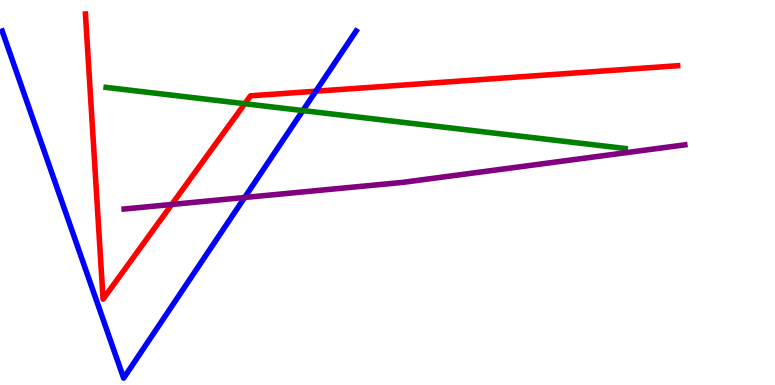[{'lines': ['blue', 'red'], 'intersections': [{'x': 4.08, 'y': 7.63}]}, {'lines': ['green', 'red'], 'intersections': [{'x': 3.16, 'y': 7.31}]}, {'lines': ['purple', 'red'], 'intersections': [{'x': 2.22, 'y': 4.69}]}, {'lines': ['blue', 'green'], 'intersections': [{'x': 3.91, 'y': 7.13}]}, {'lines': ['blue', 'purple'], 'intersections': [{'x': 3.16, 'y': 4.87}]}, {'lines': ['green', 'purple'], 'intersections': []}]